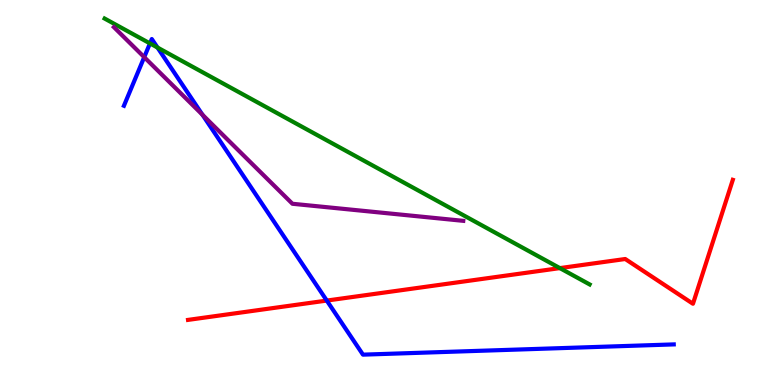[{'lines': ['blue', 'red'], 'intersections': [{'x': 4.22, 'y': 2.19}]}, {'lines': ['green', 'red'], 'intersections': [{'x': 7.22, 'y': 3.04}]}, {'lines': ['purple', 'red'], 'intersections': []}, {'lines': ['blue', 'green'], 'intersections': [{'x': 1.94, 'y': 8.87}, {'x': 2.03, 'y': 8.77}]}, {'lines': ['blue', 'purple'], 'intersections': [{'x': 1.86, 'y': 8.52}, {'x': 2.61, 'y': 7.02}]}, {'lines': ['green', 'purple'], 'intersections': []}]